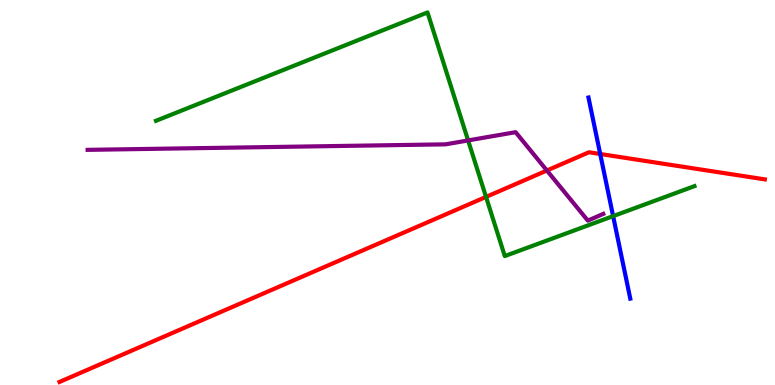[{'lines': ['blue', 'red'], 'intersections': [{'x': 7.74, 'y': 6.0}]}, {'lines': ['green', 'red'], 'intersections': [{'x': 6.27, 'y': 4.89}]}, {'lines': ['purple', 'red'], 'intersections': [{'x': 7.06, 'y': 5.57}]}, {'lines': ['blue', 'green'], 'intersections': [{'x': 7.91, 'y': 4.39}]}, {'lines': ['blue', 'purple'], 'intersections': []}, {'lines': ['green', 'purple'], 'intersections': [{'x': 6.04, 'y': 6.35}]}]